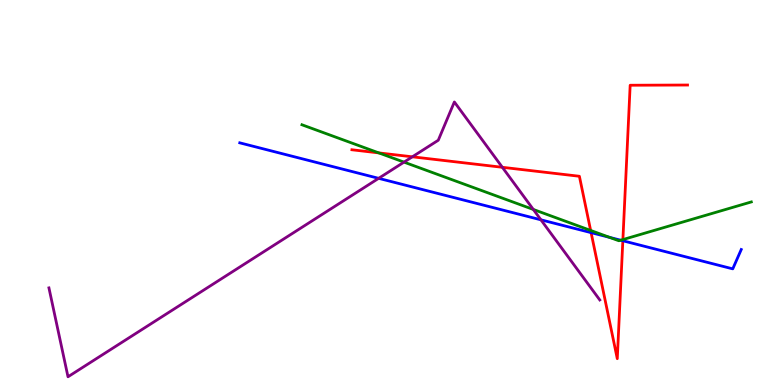[{'lines': ['blue', 'red'], 'intersections': [{'x': 7.63, 'y': 3.96}, {'x': 8.04, 'y': 3.75}]}, {'lines': ['green', 'red'], 'intersections': [{'x': 4.89, 'y': 6.03}, {'x': 7.62, 'y': 4.01}, {'x': 8.04, 'y': 3.78}]}, {'lines': ['purple', 'red'], 'intersections': [{'x': 5.32, 'y': 5.93}, {'x': 6.48, 'y': 5.65}]}, {'lines': ['blue', 'green'], 'intersections': [{'x': 7.87, 'y': 3.83}, {'x': 8.01, 'y': 3.76}]}, {'lines': ['blue', 'purple'], 'intersections': [{'x': 4.89, 'y': 5.37}, {'x': 6.98, 'y': 4.29}]}, {'lines': ['green', 'purple'], 'intersections': [{'x': 5.21, 'y': 5.79}, {'x': 6.88, 'y': 4.56}]}]